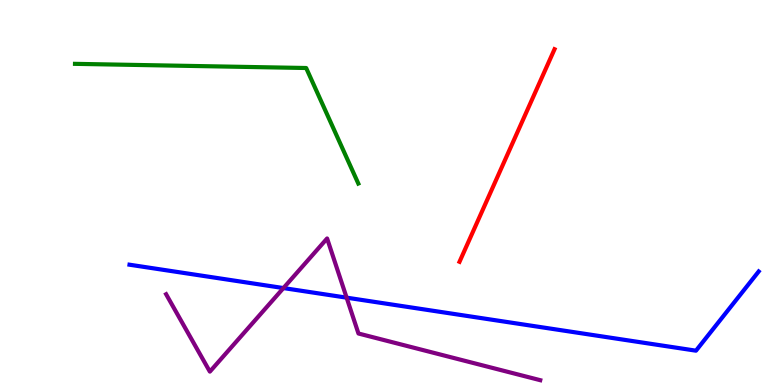[{'lines': ['blue', 'red'], 'intersections': []}, {'lines': ['green', 'red'], 'intersections': []}, {'lines': ['purple', 'red'], 'intersections': []}, {'lines': ['blue', 'green'], 'intersections': []}, {'lines': ['blue', 'purple'], 'intersections': [{'x': 3.66, 'y': 2.52}, {'x': 4.47, 'y': 2.27}]}, {'lines': ['green', 'purple'], 'intersections': []}]